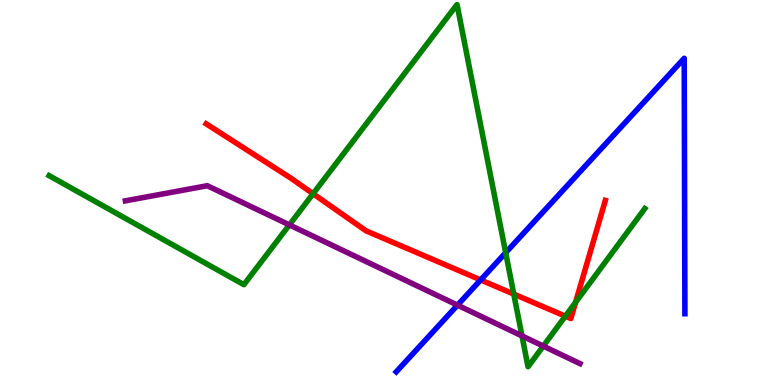[{'lines': ['blue', 'red'], 'intersections': [{'x': 6.2, 'y': 2.73}]}, {'lines': ['green', 'red'], 'intersections': [{'x': 4.04, 'y': 4.97}, {'x': 6.63, 'y': 2.36}, {'x': 7.29, 'y': 1.79}, {'x': 7.43, 'y': 2.15}]}, {'lines': ['purple', 'red'], 'intersections': []}, {'lines': ['blue', 'green'], 'intersections': [{'x': 6.52, 'y': 3.44}]}, {'lines': ['blue', 'purple'], 'intersections': [{'x': 5.9, 'y': 2.07}]}, {'lines': ['green', 'purple'], 'intersections': [{'x': 3.73, 'y': 4.16}, {'x': 6.74, 'y': 1.27}, {'x': 7.01, 'y': 1.01}]}]